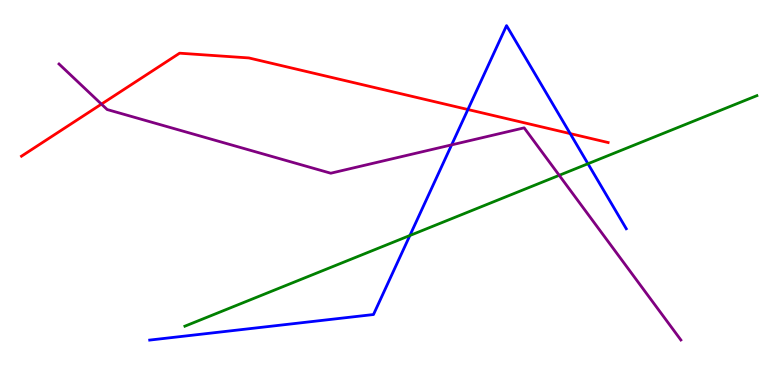[{'lines': ['blue', 'red'], 'intersections': [{'x': 6.04, 'y': 7.16}, {'x': 7.36, 'y': 6.53}]}, {'lines': ['green', 'red'], 'intersections': []}, {'lines': ['purple', 'red'], 'intersections': [{'x': 1.31, 'y': 7.3}]}, {'lines': ['blue', 'green'], 'intersections': [{'x': 5.29, 'y': 3.88}, {'x': 7.59, 'y': 5.75}]}, {'lines': ['blue', 'purple'], 'intersections': [{'x': 5.83, 'y': 6.24}]}, {'lines': ['green', 'purple'], 'intersections': [{'x': 7.22, 'y': 5.45}]}]